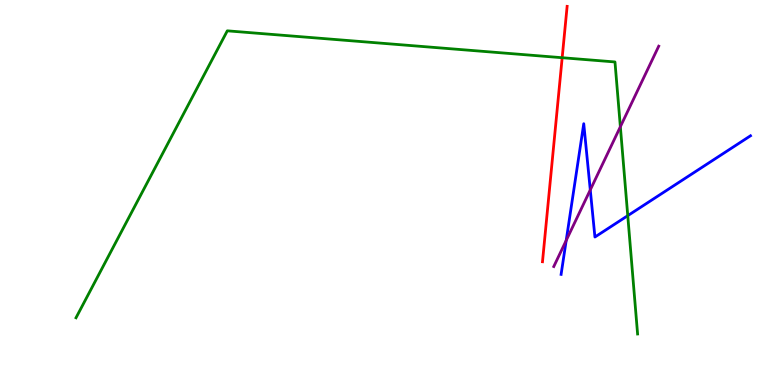[{'lines': ['blue', 'red'], 'intersections': []}, {'lines': ['green', 'red'], 'intersections': [{'x': 7.25, 'y': 8.5}]}, {'lines': ['purple', 'red'], 'intersections': []}, {'lines': ['blue', 'green'], 'intersections': [{'x': 8.1, 'y': 4.4}]}, {'lines': ['blue', 'purple'], 'intersections': [{'x': 7.31, 'y': 3.75}, {'x': 7.62, 'y': 5.07}]}, {'lines': ['green', 'purple'], 'intersections': [{'x': 8.0, 'y': 6.71}]}]